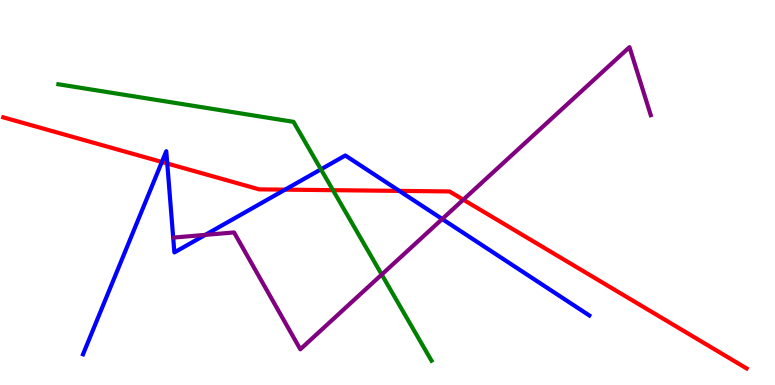[{'lines': ['blue', 'red'], 'intersections': [{'x': 2.09, 'y': 5.79}, {'x': 2.16, 'y': 5.75}, {'x': 3.68, 'y': 5.07}, {'x': 5.15, 'y': 5.04}]}, {'lines': ['green', 'red'], 'intersections': [{'x': 4.3, 'y': 5.06}]}, {'lines': ['purple', 'red'], 'intersections': [{'x': 5.98, 'y': 4.81}]}, {'lines': ['blue', 'green'], 'intersections': [{'x': 4.14, 'y': 5.6}]}, {'lines': ['blue', 'purple'], 'intersections': [{'x': 2.65, 'y': 3.9}, {'x': 5.71, 'y': 4.31}]}, {'lines': ['green', 'purple'], 'intersections': [{'x': 4.93, 'y': 2.87}]}]